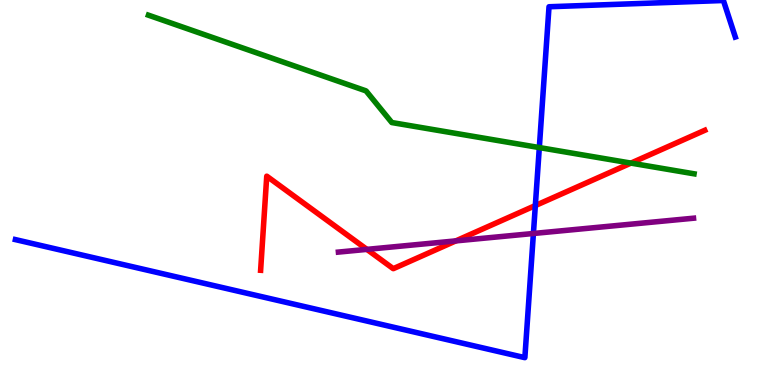[{'lines': ['blue', 'red'], 'intersections': [{'x': 6.91, 'y': 4.66}]}, {'lines': ['green', 'red'], 'intersections': [{'x': 8.14, 'y': 5.76}]}, {'lines': ['purple', 'red'], 'intersections': [{'x': 4.73, 'y': 3.52}, {'x': 5.88, 'y': 3.74}]}, {'lines': ['blue', 'green'], 'intersections': [{'x': 6.96, 'y': 6.17}]}, {'lines': ['blue', 'purple'], 'intersections': [{'x': 6.88, 'y': 3.94}]}, {'lines': ['green', 'purple'], 'intersections': []}]